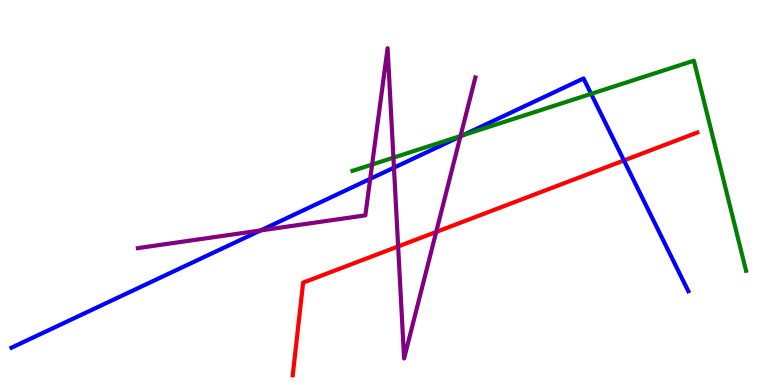[{'lines': ['blue', 'red'], 'intersections': [{'x': 8.05, 'y': 5.83}]}, {'lines': ['green', 'red'], 'intersections': []}, {'lines': ['purple', 'red'], 'intersections': [{'x': 5.14, 'y': 3.6}, {'x': 5.63, 'y': 3.98}]}, {'lines': ['blue', 'green'], 'intersections': [{'x': 5.97, 'y': 6.49}, {'x': 7.63, 'y': 7.56}]}, {'lines': ['blue', 'purple'], 'intersections': [{'x': 3.36, 'y': 4.01}, {'x': 4.78, 'y': 5.35}, {'x': 5.08, 'y': 5.64}, {'x': 5.94, 'y': 6.46}]}, {'lines': ['green', 'purple'], 'intersections': [{'x': 4.8, 'y': 5.73}, {'x': 5.08, 'y': 5.9}, {'x': 5.94, 'y': 6.47}]}]